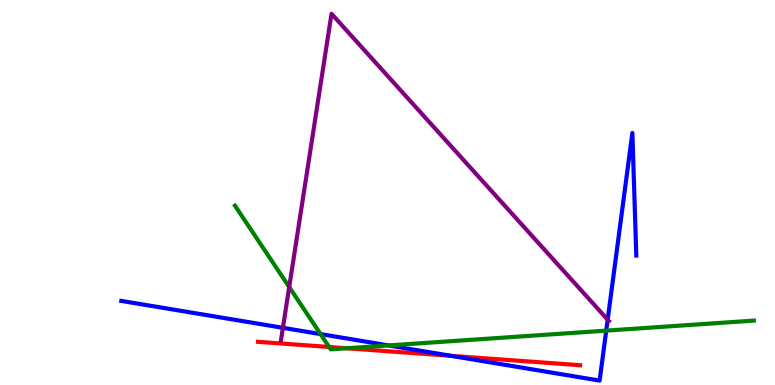[{'lines': ['blue', 'red'], 'intersections': [{'x': 5.82, 'y': 0.757}]}, {'lines': ['green', 'red'], 'intersections': [{'x': 4.25, 'y': 0.988}, {'x': 4.48, 'y': 0.954}]}, {'lines': ['purple', 'red'], 'intersections': []}, {'lines': ['blue', 'green'], 'intersections': [{'x': 4.14, 'y': 1.32}, {'x': 5.01, 'y': 1.03}, {'x': 7.82, 'y': 1.41}]}, {'lines': ['blue', 'purple'], 'intersections': [{'x': 3.65, 'y': 1.49}, {'x': 7.84, 'y': 1.7}]}, {'lines': ['green', 'purple'], 'intersections': [{'x': 3.73, 'y': 2.54}]}]